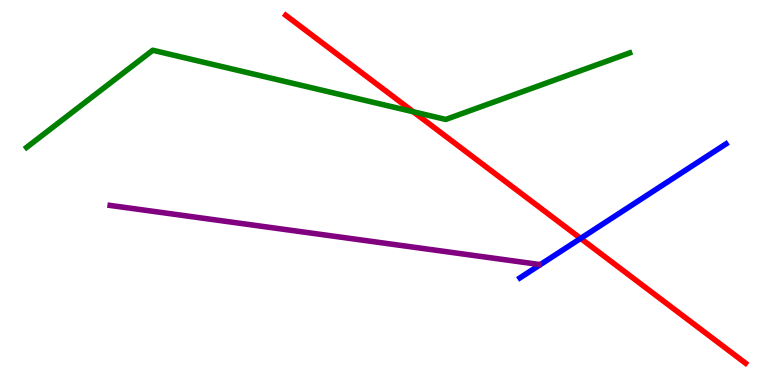[{'lines': ['blue', 'red'], 'intersections': [{'x': 7.49, 'y': 3.81}]}, {'lines': ['green', 'red'], 'intersections': [{'x': 5.33, 'y': 7.1}]}, {'lines': ['purple', 'red'], 'intersections': []}, {'lines': ['blue', 'green'], 'intersections': []}, {'lines': ['blue', 'purple'], 'intersections': []}, {'lines': ['green', 'purple'], 'intersections': []}]